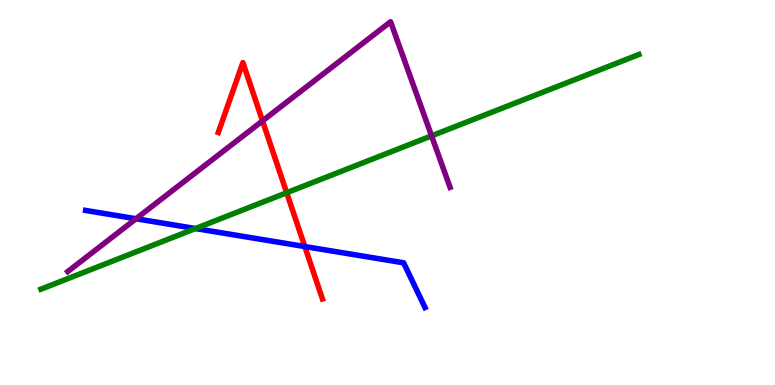[{'lines': ['blue', 'red'], 'intersections': [{'x': 3.93, 'y': 3.6}]}, {'lines': ['green', 'red'], 'intersections': [{'x': 3.7, 'y': 4.99}]}, {'lines': ['purple', 'red'], 'intersections': [{'x': 3.39, 'y': 6.86}]}, {'lines': ['blue', 'green'], 'intersections': [{'x': 2.52, 'y': 4.06}]}, {'lines': ['blue', 'purple'], 'intersections': [{'x': 1.76, 'y': 4.32}]}, {'lines': ['green', 'purple'], 'intersections': [{'x': 5.57, 'y': 6.47}]}]